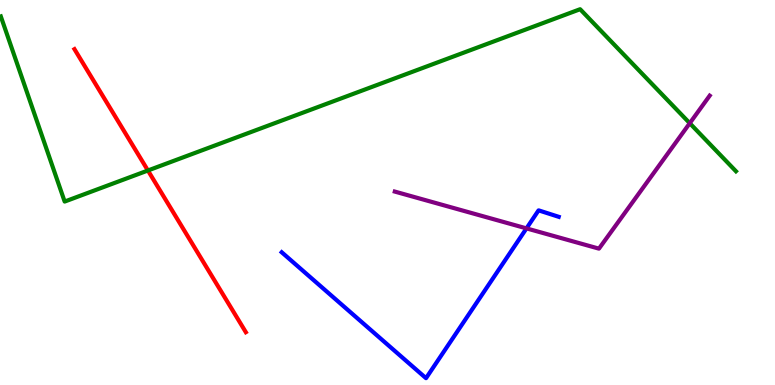[{'lines': ['blue', 'red'], 'intersections': []}, {'lines': ['green', 'red'], 'intersections': [{'x': 1.91, 'y': 5.57}]}, {'lines': ['purple', 'red'], 'intersections': []}, {'lines': ['blue', 'green'], 'intersections': []}, {'lines': ['blue', 'purple'], 'intersections': [{'x': 6.79, 'y': 4.07}]}, {'lines': ['green', 'purple'], 'intersections': [{'x': 8.9, 'y': 6.8}]}]